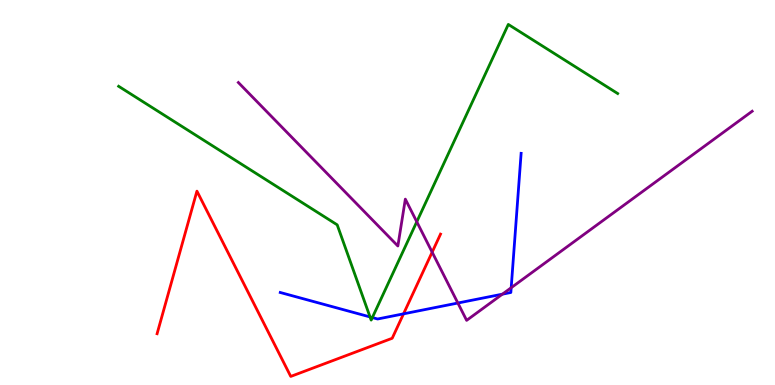[{'lines': ['blue', 'red'], 'intersections': [{'x': 5.21, 'y': 1.85}]}, {'lines': ['green', 'red'], 'intersections': []}, {'lines': ['purple', 'red'], 'intersections': [{'x': 5.58, 'y': 3.45}]}, {'lines': ['blue', 'green'], 'intersections': [{'x': 4.77, 'y': 1.77}, {'x': 4.8, 'y': 1.75}]}, {'lines': ['blue', 'purple'], 'intersections': [{'x': 5.91, 'y': 2.13}, {'x': 6.48, 'y': 2.36}, {'x': 6.6, 'y': 2.53}]}, {'lines': ['green', 'purple'], 'intersections': [{'x': 5.38, 'y': 4.24}]}]